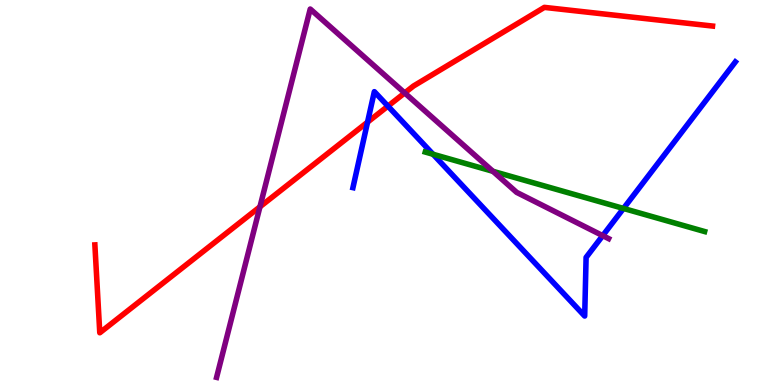[{'lines': ['blue', 'red'], 'intersections': [{'x': 4.74, 'y': 6.83}, {'x': 5.01, 'y': 7.24}]}, {'lines': ['green', 'red'], 'intersections': []}, {'lines': ['purple', 'red'], 'intersections': [{'x': 3.35, 'y': 4.63}, {'x': 5.22, 'y': 7.59}]}, {'lines': ['blue', 'green'], 'intersections': [{'x': 5.59, 'y': 5.99}, {'x': 8.04, 'y': 4.59}]}, {'lines': ['blue', 'purple'], 'intersections': [{'x': 7.78, 'y': 3.88}]}, {'lines': ['green', 'purple'], 'intersections': [{'x': 6.36, 'y': 5.55}]}]